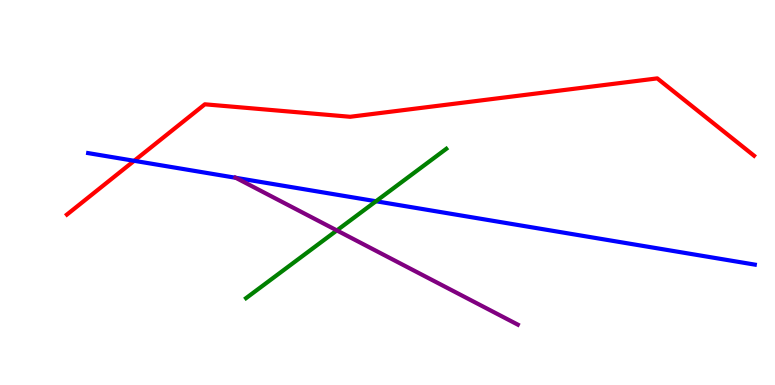[{'lines': ['blue', 'red'], 'intersections': [{'x': 1.73, 'y': 5.82}]}, {'lines': ['green', 'red'], 'intersections': []}, {'lines': ['purple', 'red'], 'intersections': []}, {'lines': ['blue', 'green'], 'intersections': [{'x': 4.85, 'y': 4.77}]}, {'lines': ['blue', 'purple'], 'intersections': [{'x': 3.04, 'y': 5.38}]}, {'lines': ['green', 'purple'], 'intersections': [{'x': 4.35, 'y': 4.01}]}]